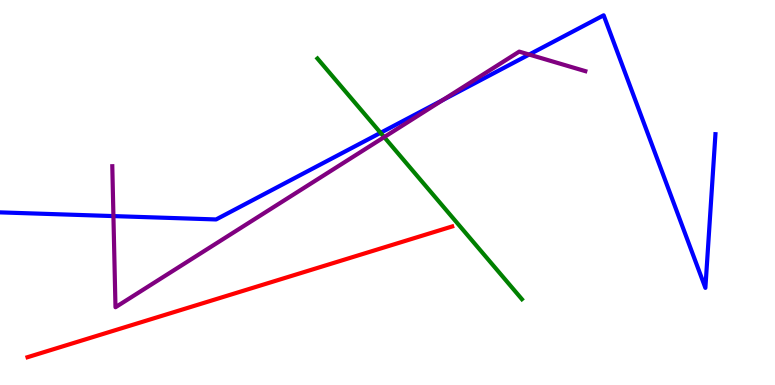[{'lines': ['blue', 'red'], 'intersections': []}, {'lines': ['green', 'red'], 'intersections': []}, {'lines': ['purple', 'red'], 'intersections': []}, {'lines': ['blue', 'green'], 'intersections': [{'x': 4.91, 'y': 6.55}]}, {'lines': ['blue', 'purple'], 'intersections': [{'x': 1.46, 'y': 4.39}, {'x': 5.71, 'y': 7.4}, {'x': 6.83, 'y': 8.58}]}, {'lines': ['green', 'purple'], 'intersections': [{'x': 4.96, 'y': 6.44}]}]